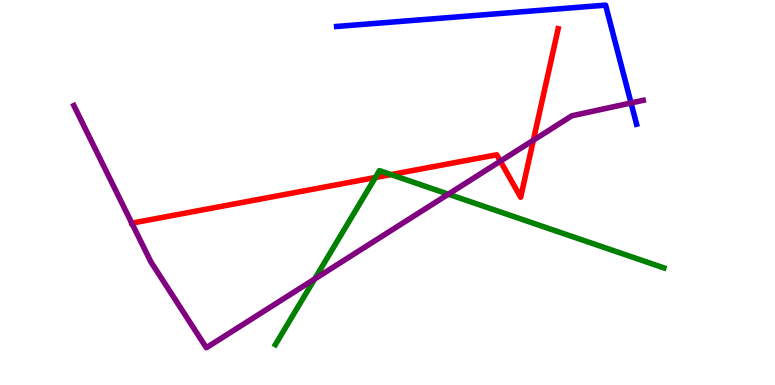[{'lines': ['blue', 'red'], 'intersections': []}, {'lines': ['green', 'red'], 'intersections': [{'x': 4.84, 'y': 5.39}, {'x': 5.05, 'y': 5.47}]}, {'lines': ['purple', 'red'], 'intersections': [{'x': 1.7, 'y': 4.2}, {'x': 6.46, 'y': 5.81}, {'x': 6.88, 'y': 6.36}]}, {'lines': ['blue', 'green'], 'intersections': []}, {'lines': ['blue', 'purple'], 'intersections': [{'x': 8.14, 'y': 7.33}]}, {'lines': ['green', 'purple'], 'intersections': [{'x': 4.06, 'y': 2.75}, {'x': 5.79, 'y': 4.96}]}]